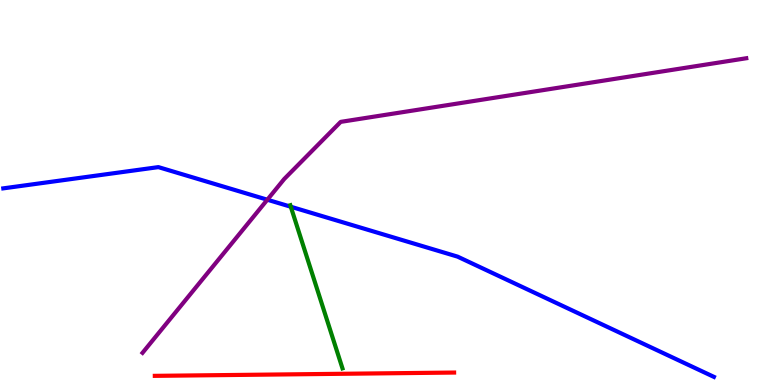[{'lines': ['blue', 'red'], 'intersections': []}, {'lines': ['green', 'red'], 'intersections': []}, {'lines': ['purple', 'red'], 'intersections': []}, {'lines': ['blue', 'green'], 'intersections': [{'x': 3.75, 'y': 4.63}]}, {'lines': ['blue', 'purple'], 'intersections': [{'x': 3.45, 'y': 4.81}]}, {'lines': ['green', 'purple'], 'intersections': []}]